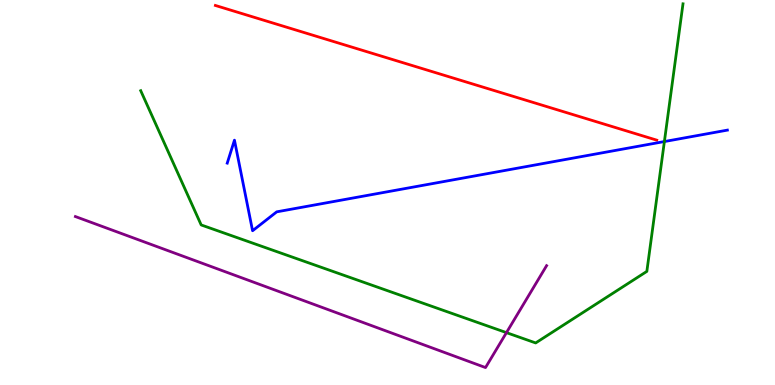[{'lines': ['blue', 'red'], 'intersections': []}, {'lines': ['green', 'red'], 'intersections': []}, {'lines': ['purple', 'red'], 'intersections': []}, {'lines': ['blue', 'green'], 'intersections': [{'x': 8.57, 'y': 6.32}]}, {'lines': ['blue', 'purple'], 'intersections': []}, {'lines': ['green', 'purple'], 'intersections': [{'x': 6.53, 'y': 1.36}]}]